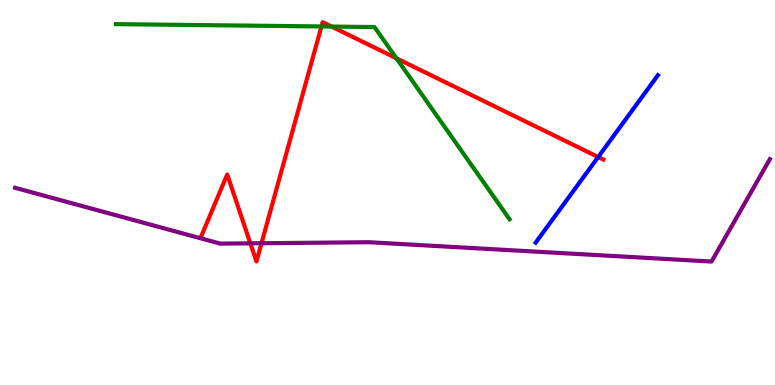[{'lines': ['blue', 'red'], 'intersections': [{'x': 7.72, 'y': 5.92}]}, {'lines': ['green', 'red'], 'intersections': [{'x': 4.15, 'y': 9.31}, {'x': 4.28, 'y': 9.31}, {'x': 5.12, 'y': 8.48}]}, {'lines': ['purple', 'red'], 'intersections': [{'x': 3.23, 'y': 3.68}, {'x': 3.37, 'y': 3.68}]}, {'lines': ['blue', 'green'], 'intersections': []}, {'lines': ['blue', 'purple'], 'intersections': []}, {'lines': ['green', 'purple'], 'intersections': []}]